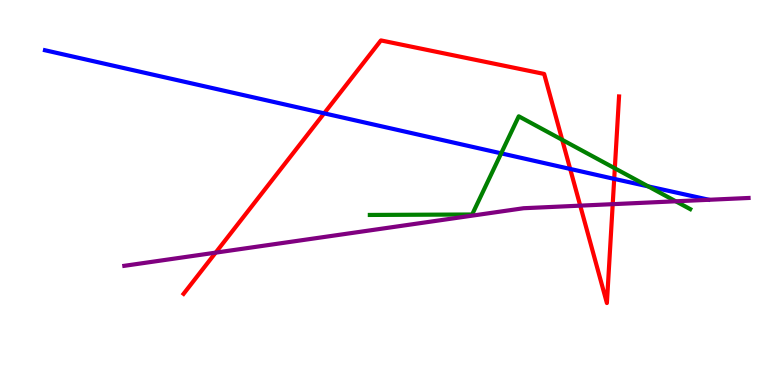[{'lines': ['blue', 'red'], 'intersections': [{'x': 4.18, 'y': 7.06}, {'x': 7.36, 'y': 5.61}, {'x': 7.93, 'y': 5.35}]}, {'lines': ['green', 'red'], 'intersections': [{'x': 7.25, 'y': 6.37}, {'x': 7.93, 'y': 5.63}]}, {'lines': ['purple', 'red'], 'intersections': [{'x': 2.78, 'y': 3.44}, {'x': 7.49, 'y': 4.66}, {'x': 7.91, 'y': 4.7}]}, {'lines': ['blue', 'green'], 'intersections': [{'x': 6.47, 'y': 6.02}, {'x': 8.36, 'y': 5.16}]}, {'lines': ['blue', 'purple'], 'intersections': []}, {'lines': ['green', 'purple'], 'intersections': [{'x': 8.72, 'y': 4.77}]}]